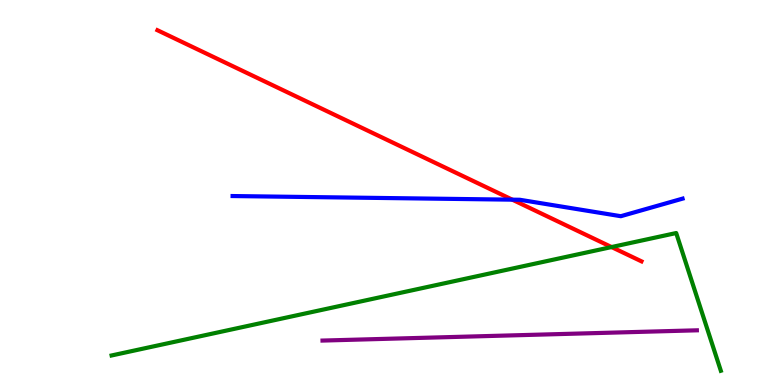[{'lines': ['blue', 'red'], 'intersections': [{'x': 6.61, 'y': 4.81}]}, {'lines': ['green', 'red'], 'intersections': [{'x': 7.89, 'y': 3.58}]}, {'lines': ['purple', 'red'], 'intersections': []}, {'lines': ['blue', 'green'], 'intersections': []}, {'lines': ['blue', 'purple'], 'intersections': []}, {'lines': ['green', 'purple'], 'intersections': []}]